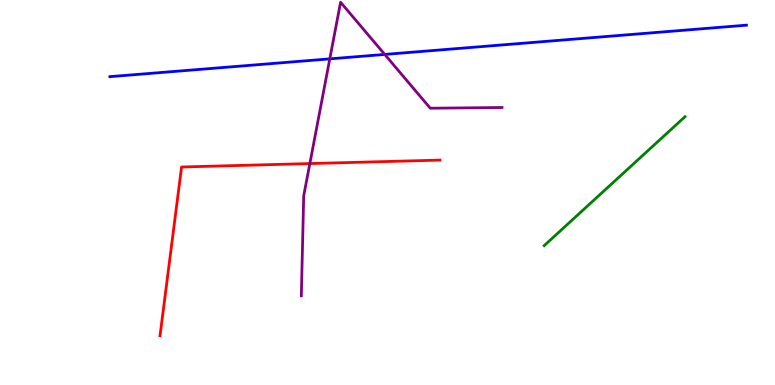[{'lines': ['blue', 'red'], 'intersections': []}, {'lines': ['green', 'red'], 'intersections': []}, {'lines': ['purple', 'red'], 'intersections': [{'x': 4.0, 'y': 5.75}]}, {'lines': ['blue', 'green'], 'intersections': []}, {'lines': ['blue', 'purple'], 'intersections': [{'x': 4.26, 'y': 8.47}, {'x': 4.96, 'y': 8.59}]}, {'lines': ['green', 'purple'], 'intersections': []}]